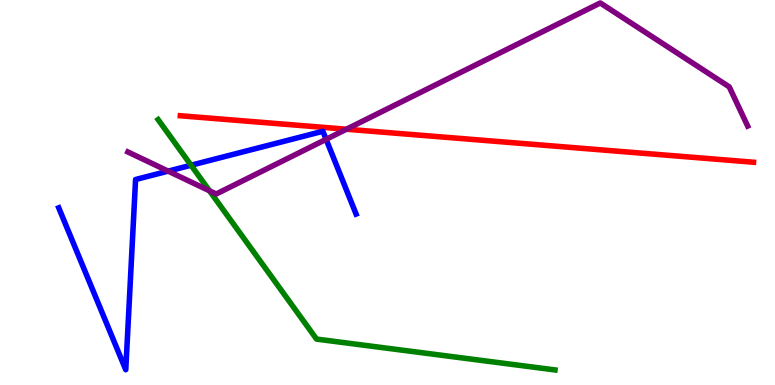[{'lines': ['blue', 'red'], 'intersections': []}, {'lines': ['green', 'red'], 'intersections': []}, {'lines': ['purple', 'red'], 'intersections': [{'x': 4.47, 'y': 6.64}]}, {'lines': ['blue', 'green'], 'intersections': [{'x': 2.47, 'y': 5.71}]}, {'lines': ['blue', 'purple'], 'intersections': [{'x': 2.17, 'y': 5.56}, {'x': 4.21, 'y': 6.38}]}, {'lines': ['green', 'purple'], 'intersections': [{'x': 2.7, 'y': 5.04}]}]